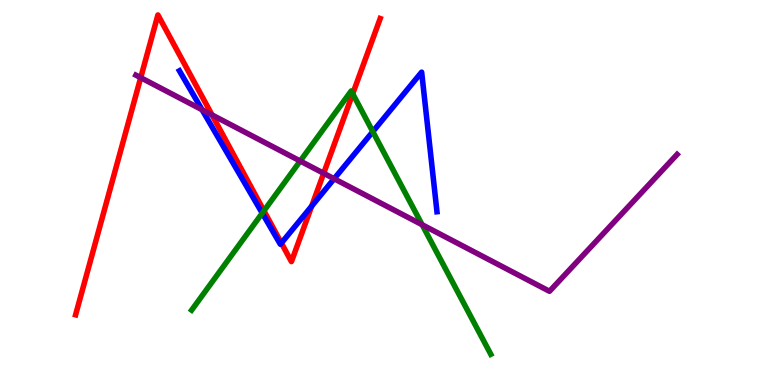[{'lines': ['blue', 'red'], 'intersections': [{'x': 3.63, 'y': 3.69}, {'x': 4.02, 'y': 4.65}]}, {'lines': ['green', 'red'], 'intersections': [{'x': 3.41, 'y': 4.52}, {'x': 4.55, 'y': 7.56}]}, {'lines': ['purple', 'red'], 'intersections': [{'x': 1.82, 'y': 7.98}, {'x': 2.74, 'y': 7.01}, {'x': 4.18, 'y': 5.5}]}, {'lines': ['blue', 'green'], 'intersections': [{'x': 3.38, 'y': 4.46}, {'x': 4.81, 'y': 6.58}]}, {'lines': ['blue', 'purple'], 'intersections': [{'x': 2.61, 'y': 7.15}, {'x': 4.31, 'y': 5.36}]}, {'lines': ['green', 'purple'], 'intersections': [{'x': 3.87, 'y': 5.82}, {'x': 5.45, 'y': 4.16}]}]